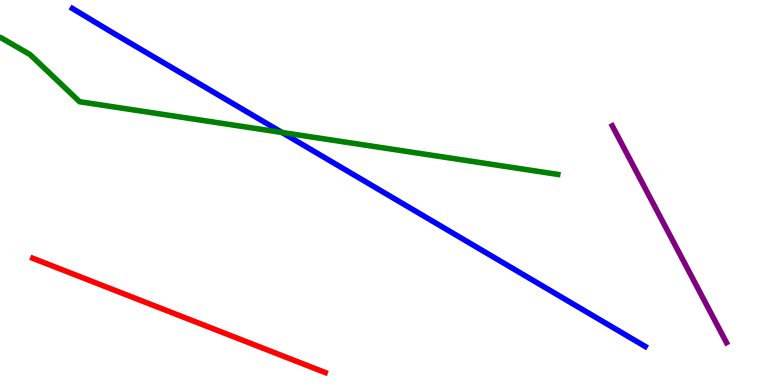[{'lines': ['blue', 'red'], 'intersections': []}, {'lines': ['green', 'red'], 'intersections': []}, {'lines': ['purple', 'red'], 'intersections': []}, {'lines': ['blue', 'green'], 'intersections': [{'x': 3.64, 'y': 6.56}]}, {'lines': ['blue', 'purple'], 'intersections': []}, {'lines': ['green', 'purple'], 'intersections': []}]